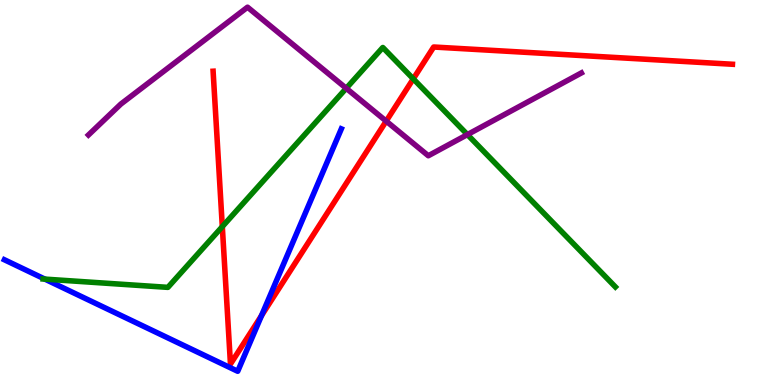[{'lines': ['blue', 'red'], 'intersections': [{'x': 3.37, 'y': 1.8}]}, {'lines': ['green', 'red'], 'intersections': [{'x': 2.87, 'y': 4.11}, {'x': 5.33, 'y': 7.95}]}, {'lines': ['purple', 'red'], 'intersections': [{'x': 4.98, 'y': 6.85}]}, {'lines': ['blue', 'green'], 'intersections': [{'x': 0.579, 'y': 2.75}]}, {'lines': ['blue', 'purple'], 'intersections': []}, {'lines': ['green', 'purple'], 'intersections': [{'x': 4.47, 'y': 7.71}, {'x': 6.03, 'y': 6.5}]}]